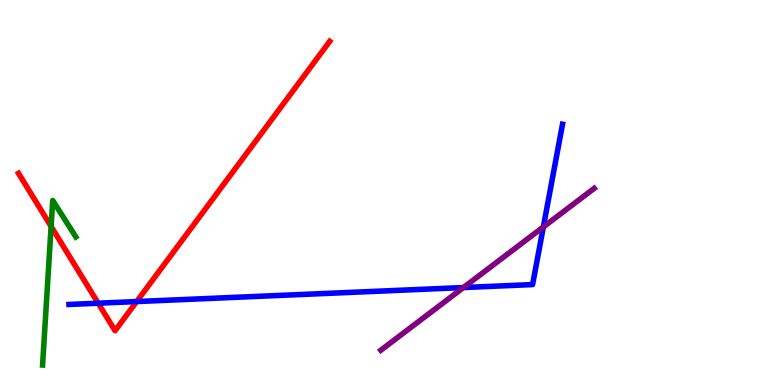[{'lines': ['blue', 'red'], 'intersections': [{'x': 1.27, 'y': 2.12}, {'x': 1.76, 'y': 2.17}]}, {'lines': ['green', 'red'], 'intersections': [{'x': 0.659, 'y': 4.12}]}, {'lines': ['purple', 'red'], 'intersections': []}, {'lines': ['blue', 'green'], 'intersections': []}, {'lines': ['blue', 'purple'], 'intersections': [{'x': 5.98, 'y': 2.53}, {'x': 7.01, 'y': 4.11}]}, {'lines': ['green', 'purple'], 'intersections': []}]